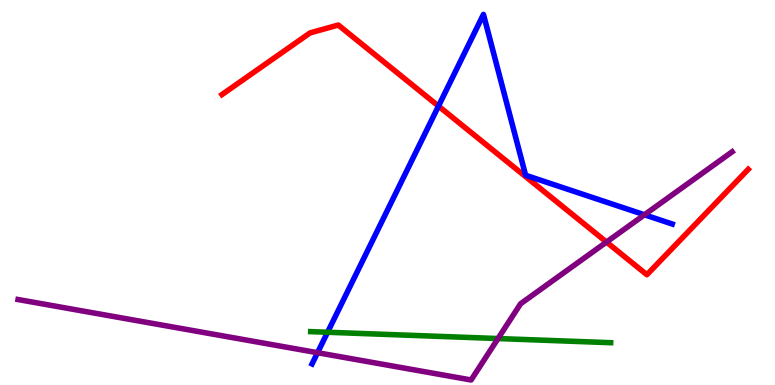[{'lines': ['blue', 'red'], 'intersections': [{'x': 5.66, 'y': 7.24}]}, {'lines': ['green', 'red'], 'intersections': []}, {'lines': ['purple', 'red'], 'intersections': [{'x': 7.83, 'y': 3.71}]}, {'lines': ['blue', 'green'], 'intersections': [{'x': 4.23, 'y': 1.37}]}, {'lines': ['blue', 'purple'], 'intersections': [{'x': 4.1, 'y': 0.839}, {'x': 8.32, 'y': 4.42}]}, {'lines': ['green', 'purple'], 'intersections': [{'x': 6.43, 'y': 1.21}]}]